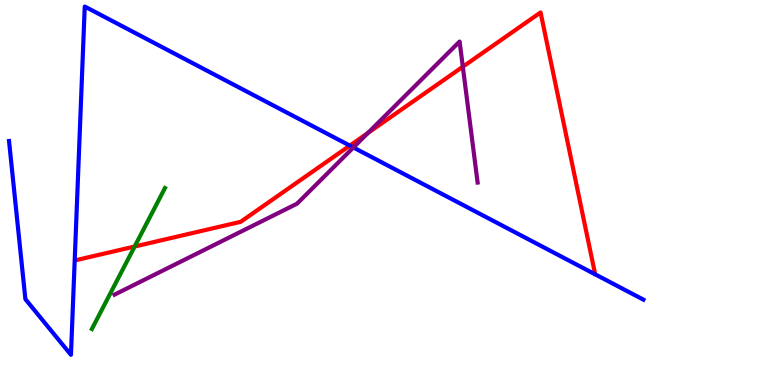[{'lines': ['blue', 'red'], 'intersections': [{'x': 4.51, 'y': 6.22}]}, {'lines': ['green', 'red'], 'intersections': [{'x': 1.74, 'y': 3.6}]}, {'lines': ['purple', 'red'], 'intersections': [{'x': 4.75, 'y': 6.55}, {'x': 5.97, 'y': 8.27}]}, {'lines': ['blue', 'green'], 'intersections': []}, {'lines': ['blue', 'purple'], 'intersections': [{'x': 4.56, 'y': 6.17}]}, {'lines': ['green', 'purple'], 'intersections': []}]